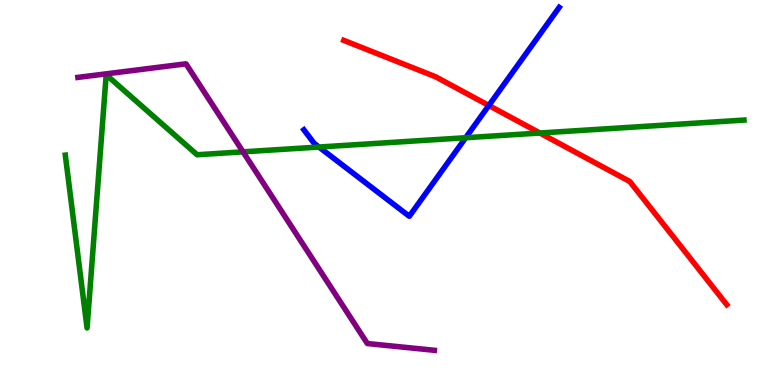[{'lines': ['blue', 'red'], 'intersections': [{'x': 6.31, 'y': 7.26}]}, {'lines': ['green', 'red'], 'intersections': [{'x': 6.97, 'y': 6.54}]}, {'lines': ['purple', 'red'], 'intersections': []}, {'lines': ['blue', 'green'], 'intersections': [{'x': 4.12, 'y': 6.18}, {'x': 6.01, 'y': 6.42}]}, {'lines': ['blue', 'purple'], 'intersections': []}, {'lines': ['green', 'purple'], 'intersections': [{'x': 3.14, 'y': 6.06}]}]